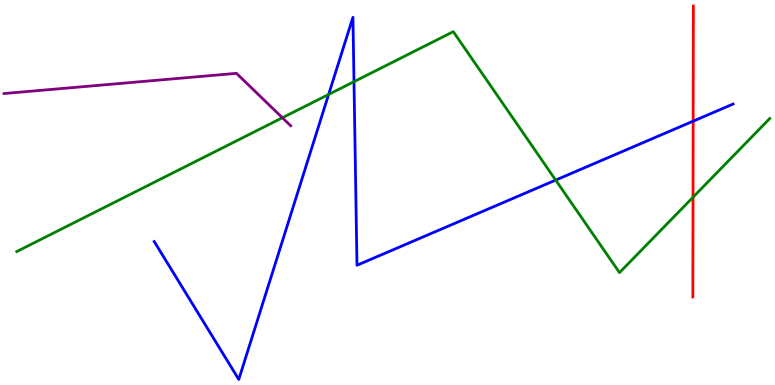[{'lines': ['blue', 'red'], 'intersections': [{'x': 8.94, 'y': 6.85}]}, {'lines': ['green', 'red'], 'intersections': [{'x': 8.94, 'y': 4.88}]}, {'lines': ['purple', 'red'], 'intersections': []}, {'lines': ['blue', 'green'], 'intersections': [{'x': 4.24, 'y': 7.55}, {'x': 4.57, 'y': 7.88}, {'x': 7.17, 'y': 5.32}]}, {'lines': ['blue', 'purple'], 'intersections': []}, {'lines': ['green', 'purple'], 'intersections': [{'x': 3.64, 'y': 6.94}]}]